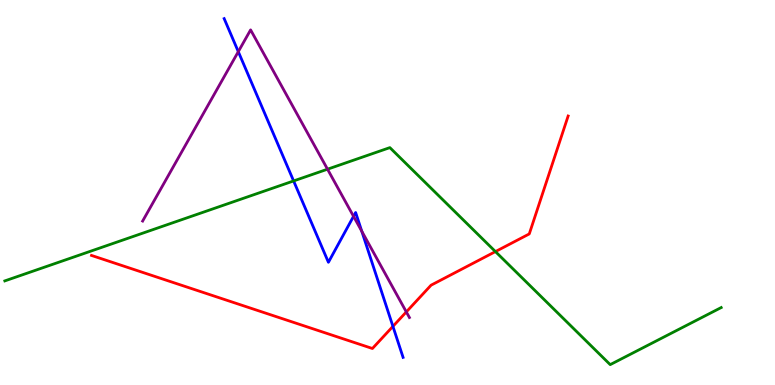[{'lines': ['blue', 'red'], 'intersections': [{'x': 5.07, 'y': 1.52}]}, {'lines': ['green', 'red'], 'intersections': [{'x': 6.39, 'y': 3.47}]}, {'lines': ['purple', 'red'], 'intersections': [{'x': 5.24, 'y': 1.9}]}, {'lines': ['blue', 'green'], 'intersections': [{'x': 3.79, 'y': 5.3}]}, {'lines': ['blue', 'purple'], 'intersections': [{'x': 3.07, 'y': 8.66}, {'x': 4.56, 'y': 4.38}, {'x': 4.67, 'y': 3.99}]}, {'lines': ['green', 'purple'], 'intersections': [{'x': 4.23, 'y': 5.61}]}]